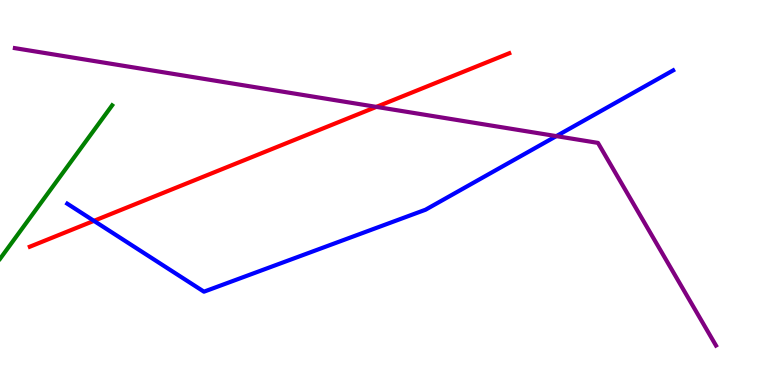[{'lines': ['blue', 'red'], 'intersections': [{'x': 1.21, 'y': 4.26}]}, {'lines': ['green', 'red'], 'intersections': []}, {'lines': ['purple', 'red'], 'intersections': [{'x': 4.86, 'y': 7.22}]}, {'lines': ['blue', 'green'], 'intersections': []}, {'lines': ['blue', 'purple'], 'intersections': [{'x': 7.18, 'y': 6.46}]}, {'lines': ['green', 'purple'], 'intersections': []}]